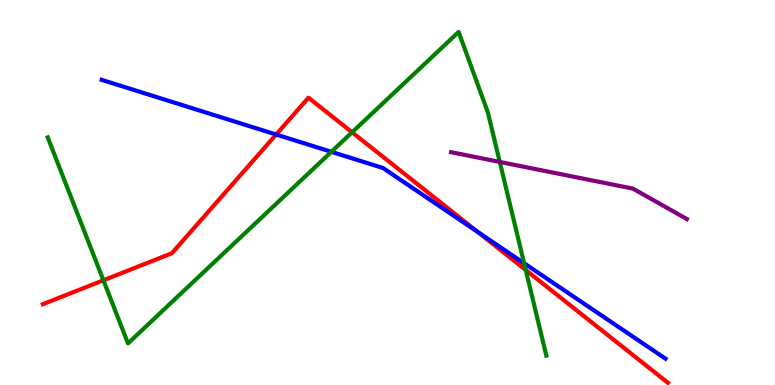[{'lines': ['blue', 'red'], 'intersections': [{'x': 3.56, 'y': 6.51}, {'x': 6.17, 'y': 3.97}]}, {'lines': ['green', 'red'], 'intersections': [{'x': 1.33, 'y': 2.72}, {'x': 4.54, 'y': 6.56}, {'x': 6.78, 'y': 2.99}]}, {'lines': ['purple', 'red'], 'intersections': []}, {'lines': ['blue', 'green'], 'intersections': [{'x': 4.28, 'y': 6.06}, {'x': 6.76, 'y': 3.16}]}, {'lines': ['blue', 'purple'], 'intersections': []}, {'lines': ['green', 'purple'], 'intersections': [{'x': 6.45, 'y': 5.79}]}]